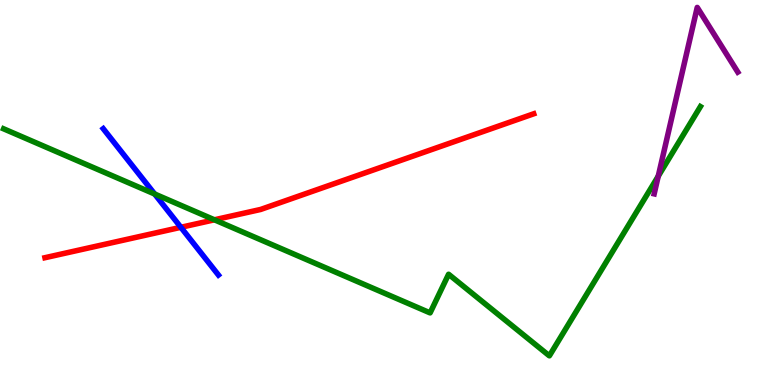[{'lines': ['blue', 'red'], 'intersections': [{'x': 2.33, 'y': 4.1}]}, {'lines': ['green', 'red'], 'intersections': [{'x': 2.77, 'y': 4.29}]}, {'lines': ['purple', 'red'], 'intersections': []}, {'lines': ['blue', 'green'], 'intersections': [{'x': 2.0, 'y': 4.96}]}, {'lines': ['blue', 'purple'], 'intersections': []}, {'lines': ['green', 'purple'], 'intersections': [{'x': 8.49, 'y': 5.42}]}]